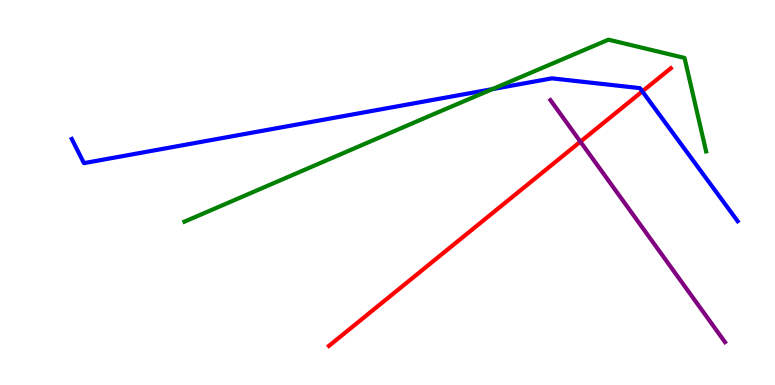[{'lines': ['blue', 'red'], 'intersections': [{'x': 8.29, 'y': 7.63}]}, {'lines': ['green', 'red'], 'intersections': []}, {'lines': ['purple', 'red'], 'intersections': [{'x': 7.49, 'y': 6.32}]}, {'lines': ['blue', 'green'], 'intersections': [{'x': 6.35, 'y': 7.68}]}, {'lines': ['blue', 'purple'], 'intersections': []}, {'lines': ['green', 'purple'], 'intersections': []}]